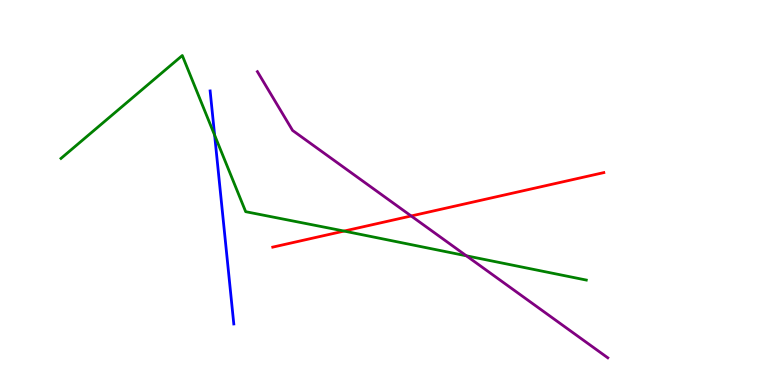[{'lines': ['blue', 'red'], 'intersections': []}, {'lines': ['green', 'red'], 'intersections': [{'x': 4.44, 'y': 4.0}]}, {'lines': ['purple', 'red'], 'intersections': [{'x': 5.31, 'y': 4.39}]}, {'lines': ['blue', 'green'], 'intersections': [{'x': 2.77, 'y': 6.49}]}, {'lines': ['blue', 'purple'], 'intersections': []}, {'lines': ['green', 'purple'], 'intersections': [{'x': 6.02, 'y': 3.36}]}]